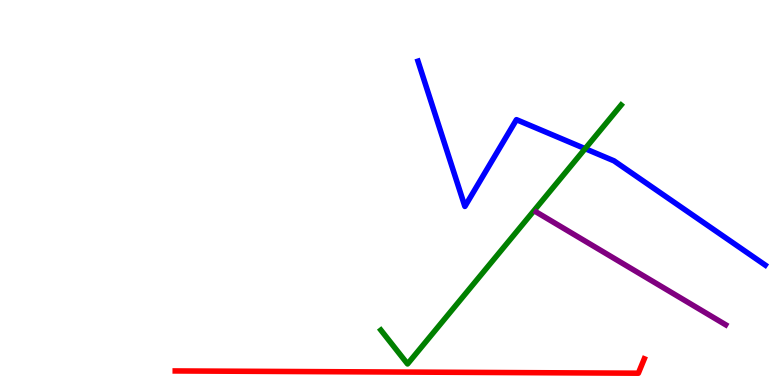[{'lines': ['blue', 'red'], 'intersections': []}, {'lines': ['green', 'red'], 'intersections': []}, {'lines': ['purple', 'red'], 'intersections': []}, {'lines': ['blue', 'green'], 'intersections': [{'x': 7.55, 'y': 6.14}]}, {'lines': ['blue', 'purple'], 'intersections': []}, {'lines': ['green', 'purple'], 'intersections': []}]